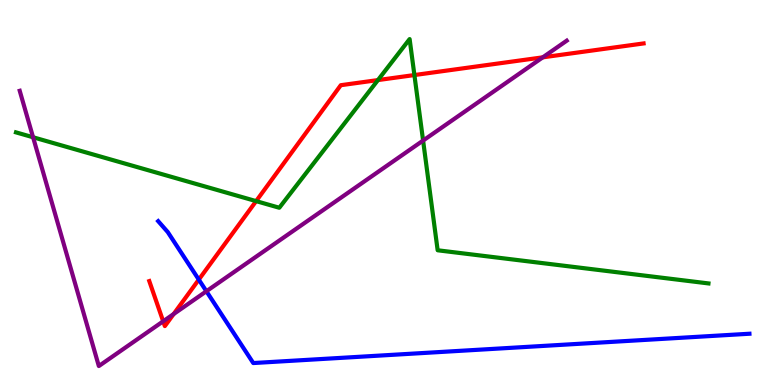[{'lines': ['blue', 'red'], 'intersections': [{'x': 2.57, 'y': 2.74}]}, {'lines': ['green', 'red'], 'intersections': [{'x': 3.3, 'y': 4.78}, {'x': 4.88, 'y': 7.92}, {'x': 5.35, 'y': 8.05}]}, {'lines': ['purple', 'red'], 'intersections': [{'x': 2.11, 'y': 1.65}, {'x': 2.24, 'y': 1.84}, {'x': 7.0, 'y': 8.51}]}, {'lines': ['blue', 'green'], 'intersections': []}, {'lines': ['blue', 'purple'], 'intersections': [{'x': 2.66, 'y': 2.44}]}, {'lines': ['green', 'purple'], 'intersections': [{'x': 0.427, 'y': 6.43}, {'x': 5.46, 'y': 6.35}]}]